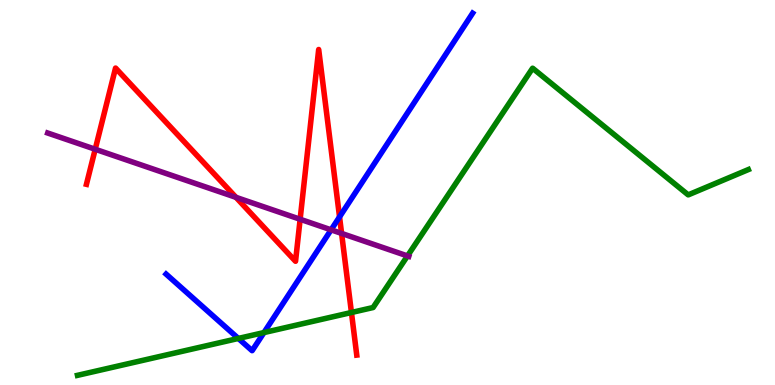[{'lines': ['blue', 'red'], 'intersections': [{'x': 4.38, 'y': 4.37}]}, {'lines': ['green', 'red'], 'intersections': [{'x': 4.53, 'y': 1.88}]}, {'lines': ['purple', 'red'], 'intersections': [{'x': 1.23, 'y': 6.12}, {'x': 3.04, 'y': 4.87}, {'x': 3.87, 'y': 4.3}, {'x': 4.41, 'y': 3.94}]}, {'lines': ['blue', 'green'], 'intersections': [{'x': 3.08, 'y': 1.21}, {'x': 3.41, 'y': 1.36}]}, {'lines': ['blue', 'purple'], 'intersections': [{'x': 4.27, 'y': 4.03}]}, {'lines': ['green', 'purple'], 'intersections': [{'x': 5.26, 'y': 3.35}]}]